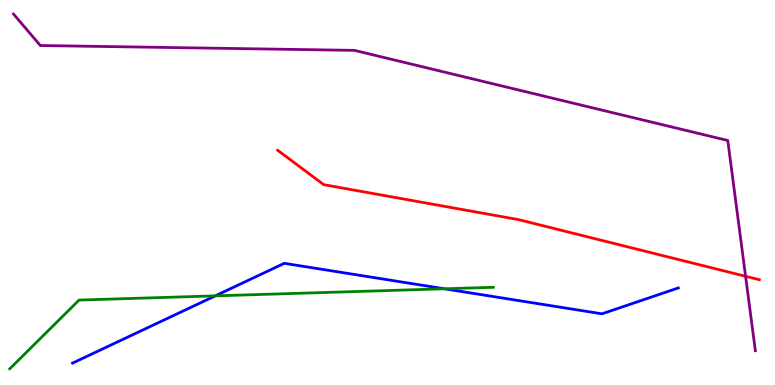[{'lines': ['blue', 'red'], 'intersections': []}, {'lines': ['green', 'red'], 'intersections': []}, {'lines': ['purple', 'red'], 'intersections': [{'x': 9.62, 'y': 2.82}]}, {'lines': ['blue', 'green'], 'intersections': [{'x': 2.78, 'y': 2.32}, {'x': 5.74, 'y': 2.5}]}, {'lines': ['blue', 'purple'], 'intersections': []}, {'lines': ['green', 'purple'], 'intersections': []}]